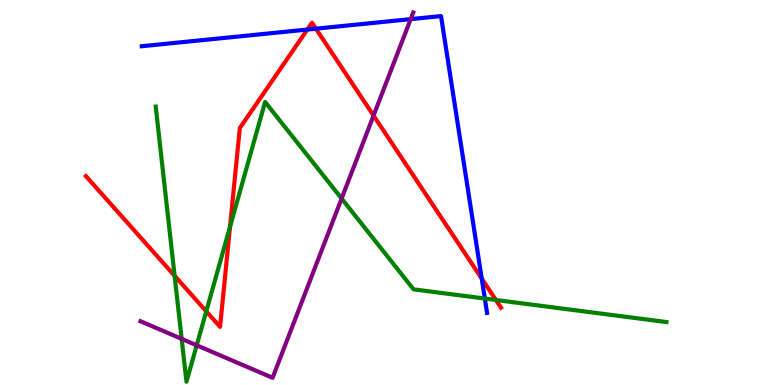[{'lines': ['blue', 'red'], 'intersections': [{'x': 3.97, 'y': 9.23}, {'x': 4.08, 'y': 9.25}, {'x': 6.22, 'y': 2.76}]}, {'lines': ['green', 'red'], 'intersections': [{'x': 2.25, 'y': 2.84}, {'x': 2.66, 'y': 1.91}, {'x': 2.97, 'y': 4.11}, {'x': 6.4, 'y': 2.21}]}, {'lines': ['purple', 'red'], 'intersections': [{'x': 4.82, 'y': 7.0}]}, {'lines': ['blue', 'green'], 'intersections': [{'x': 6.26, 'y': 2.25}]}, {'lines': ['blue', 'purple'], 'intersections': [{'x': 5.3, 'y': 9.5}]}, {'lines': ['green', 'purple'], 'intersections': [{'x': 2.34, 'y': 1.2}, {'x': 2.54, 'y': 1.03}, {'x': 4.41, 'y': 4.84}]}]